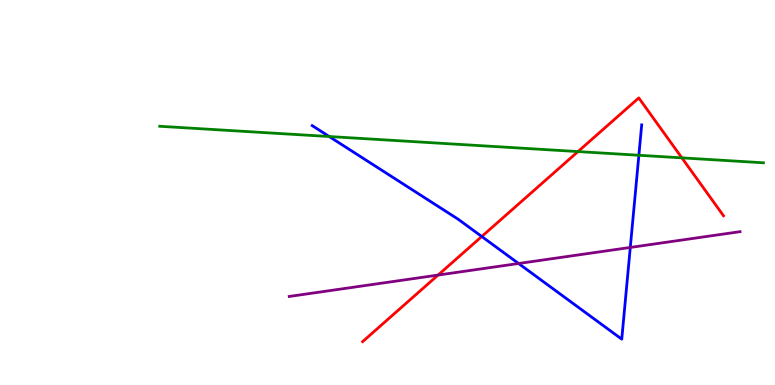[{'lines': ['blue', 'red'], 'intersections': [{'x': 6.22, 'y': 3.86}]}, {'lines': ['green', 'red'], 'intersections': [{'x': 7.46, 'y': 6.06}, {'x': 8.8, 'y': 5.9}]}, {'lines': ['purple', 'red'], 'intersections': [{'x': 5.65, 'y': 2.86}]}, {'lines': ['blue', 'green'], 'intersections': [{'x': 4.25, 'y': 6.45}, {'x': 8.24, 'y': 5.97}]}, {'lines': ['blue', 'purple'], 'intersections': [{'x': 6.69, 'y': 3.16}, {'x': 8.13, 'y': 3.57}]}, {'lines': ['green', 'purple'], 'intersections': []}]